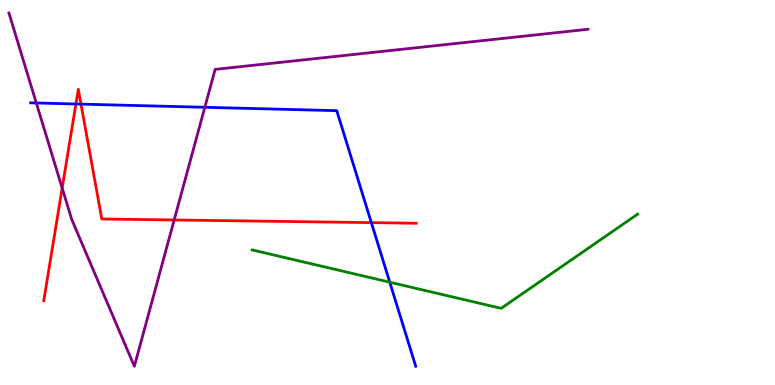[{'lines': ['blue', 'red'], 'intersections': [{'x': 0.979, 'y': 7.3}, {'x': 1.05, 'y': 7.3}, {'x': 4.79, 'y': 4.22}]}, {'lines': ['green', 'red'], 'intersections': []}, {'lines': ['purple', 'red'], 'intersections': [{'x': 0.802, 'y': 5.12}, {'x': 2.25, 'y': 4.29}]}, {'lines': ['blue', 'green'], 'intersections': [{'x': 5.03, 'y': 2.67}]}, {'lines': ['blue', 'purple'], 'intersections': [{'x': 0.468, 'y': 7.33}, {'x': 2.64, 'y': 7.21}]}, {'lines': ['green', 'purple'], 'intersections': []}]